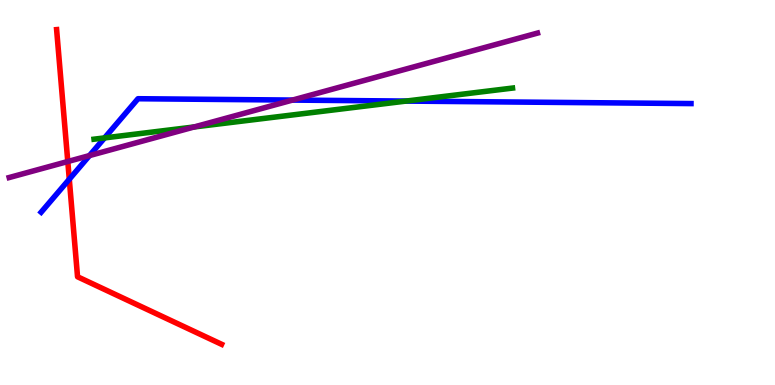[{'lines': ['blue', 'red'], 'intersections': [{'x': 0.894, 'y': 5.34}]}, {'lines': ['green', 'red'], 'intersections': []}, {'lines': ['purple', 'red'], 'intersections': [{'x': 0.875, 'y': 5.8}]}, {'lines': ['blue', 'green'], 'intersections': [{'x': 1.35, 'y': 6.42}, {'x': 5.24, 'y': 7.37}]}, {'lines': ['blue', 'purple'], 'intersections': [{'x': 1.15, 'y': 5.96}, {'x': 3.77, 'y': 7.4}]}, {'lines': ['green', 'purple'], 'intersections': [{'x': 2.51, 'y': 6.7}]}]